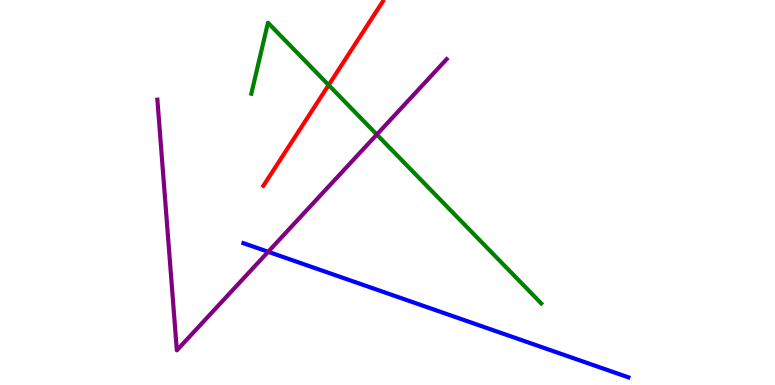[{'lines': ['blue', 'red'], 'intersections': []}, {'lines': ['green', 'red'], 'intersections': [{'x': 4.24, 'y': 7.79}]}, {'lines': ['purple', 'red'], 'intersections': []}, {'lines': ['blue', 'green'], 'intersections': []}, {'lines': ['blue', 'purple'], 'intersections': [{'x': 3.46, 'y': 3.46}]}, {'lines': ['green', 'purple'], 'intersections': [{'x': 4.86, 'y': 6.51}]}]